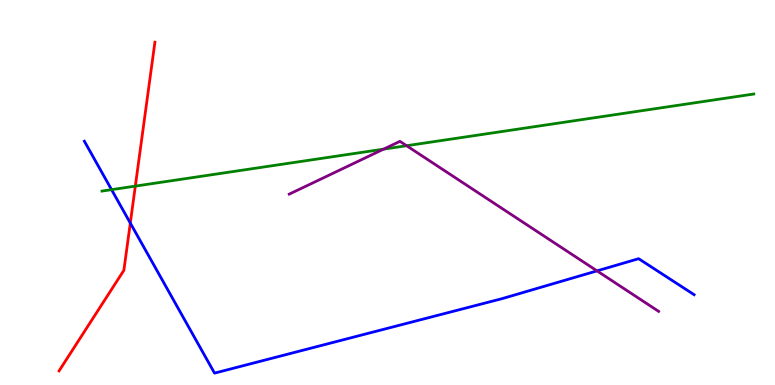[{'lines': ['blue', 'red'], 'intersections': [{'x': 1.68, 'y': 4.21}]}, {'lines': ['green', 'red'], 'intersections': [{'x': 1.75, 'y': 5.17}]}, {'lines': ['purple', 'red'], 'intersections': []}, {'lines': ['blue', 'green'], 'intersections': [{'x': 1.44, 'y': 5.07}]}, {'lines': ['blue', 'purple'], 'intersections': [{'x': 7.7, 'y': 2.96}]}, {'lines': ['green', 'purple'], 'intersections': [{'x': 4.95, 'y': 6.13}, {'x': 5.25, 'y': 6.22}]}]